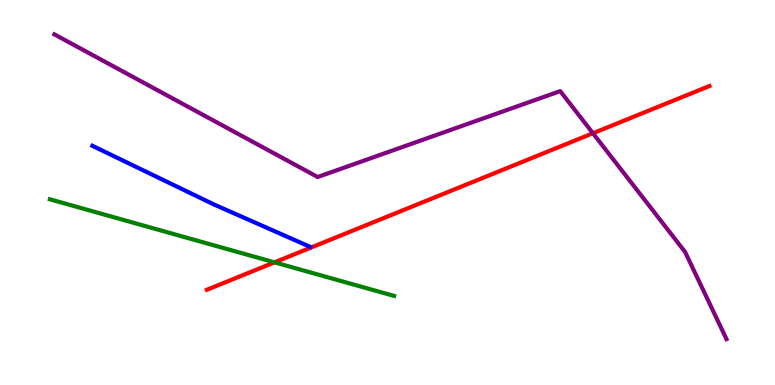[{'lines': ['blue', 'red'], 'intersections': []}, {'lines': ['green', 'red'], 'intersections': [{'x': 3.54, 'y': 3.19}]}, {'lines': ['purple', 'red'], 'intersections': [{'x': 7.65, 'y': 6.54}]}, {'lines': ['blue', 'green'], 'intersections': []}, {'lines': ['blue', 'purple'], 'intersections': []}, {'lines': ['green', 'purple'], 'intersections': []}]